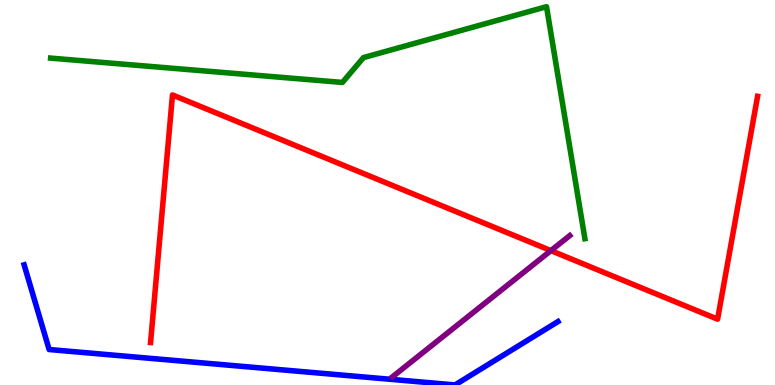[{'lines': ['blue', 'red'], 'intersections': []}, {'lines': ['green', 'red'], 'intersections': []}, {'lines': ['purple', 'red'], 'intersections': [{'x': 7.11, 'y': 3.49}]}, {'lines': ['blue', 'green'], 'intersections': []}, {'lines': ['blue', 'purple'], 'intersections': []}, {'lines': ['green', 'purple'], 'intersections': []}]